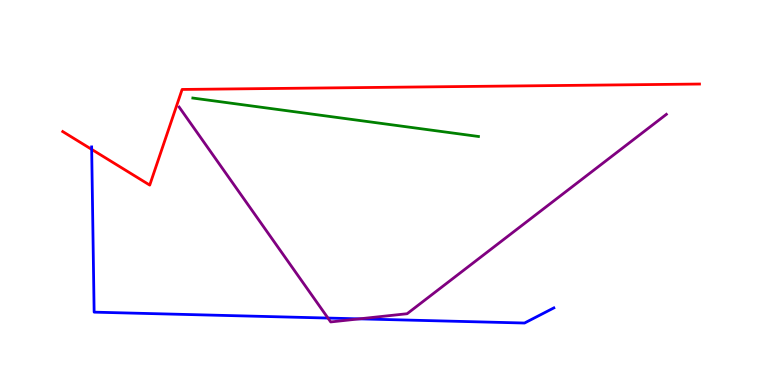[{'lines': ['blue', 'red'], 'intersections': [{'x': 1.18, 'y': 6.12}]}, {'lines': ['green', 'red'], 'intersections': []}, {'lines': ['purple', 'red'], 'intersections': []}, {'lines': ['blue', 'green'], 'intersections': []}, {'lines': ['blue', 'purple'], 'intersections': [{'x': 4.23, 'y': 1.74}, {'x': 4.64, 'y': 1.72}]}, {'lines': ['green', 'purple'], 'intersections': []}]